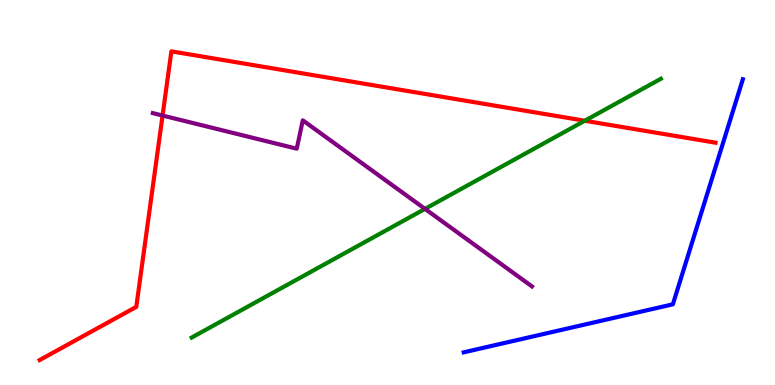[{'lines': ['blue', 'red'], 'intersections': []}, {'lines': ['green', 'red'], 'intersections': [{'x': 7.55, 'y': 6.86}]}, {'lines': ['purple', 'red'], 'intersections': [{'x': 2.1, 'y': 7.0}]}, {'lines': ['blue', 'green'], 'intersections': []}, {'lines': ['blue', 'purple'], 'intersections': []}, {'lines': ['green', 'purple'], 'intersections': [{'x': 5.48, 'y': 4.57}]}]